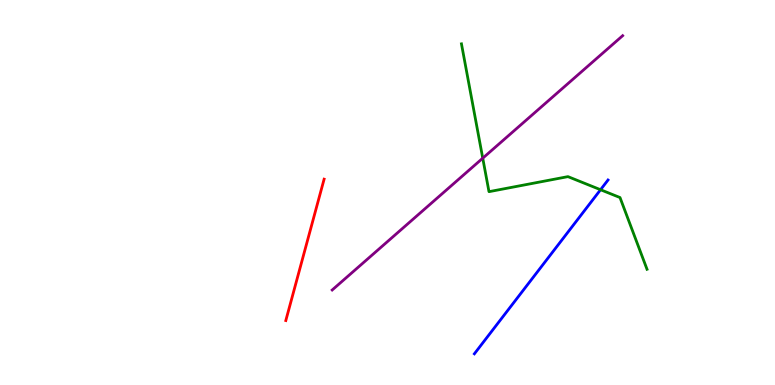[{'lines': ['blue', 'red'], 'intersections': []}, {'lines': ['green', 'red'], 'intersections': []}, {'lines': ['purple', 'red'], 'intersections': []}, {'lines': ['blue', 'green'], 'intersections': [{'x': 7.75, 'y': 5.07}]}, {'lines': ['blue', 'purple'], 'intersections': []}, {'lines': ['green', 'purple'], 'intersections': [{'x': 6.23, 'y': 5.89}]}]